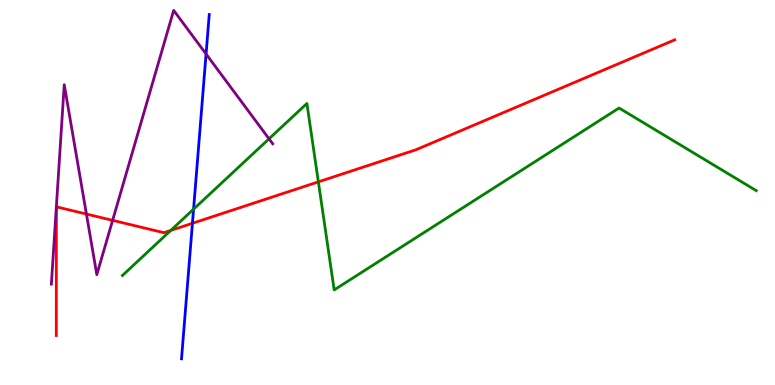[{'lines': ['blue', 'red'], 'intersections': [{'x': 2.48, 'y': 4.2}]}, {'lines': ['green', 'red'], 'intersections': [{'x': 2.2, 'y': 4.02}, {'x': 4.11, 'y': 5.28}]}, {'lines': ['purple', 'red'], 'intersections': [{'x': 1.12, 'y': 4.44}, {'x': 1.45, 'y': 4.28}]}, {'lines': ['blue', 'green'], 'intersections': [{'x': 2.5, 'y': 4.57}]}, {'lines': ['blue', 'purple'], 'intersections': [{'x': 2.66, 'y': 8.6}]}, {'lines': ['green', 'purple'], 'intersections': [{'x': 3.47, 'y': 6.39}]}]